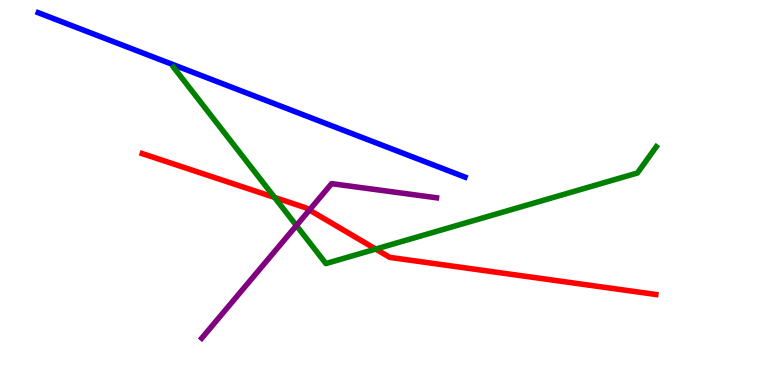[{'lines': ['blue', 'red'], 'intersections': []}, {'lines': ['green', 'red'], 'intersections': [{'x': 3.54, 'y': 4.87}, {'x': 4.85, 'y': 3.53}]}, {'lines': ['purple', 'red'], 'intersections': [{'x': 3.99, 'y': 4.54}]}, {'lines': ['blue', 'green'], 'intersections': []}, {'lines': ['blue', 'purple'], 'intersections': []}, {'lines': ['green', 'purple'], 'intersections': [{'x': 3.82, 'y': 4.14}]}]